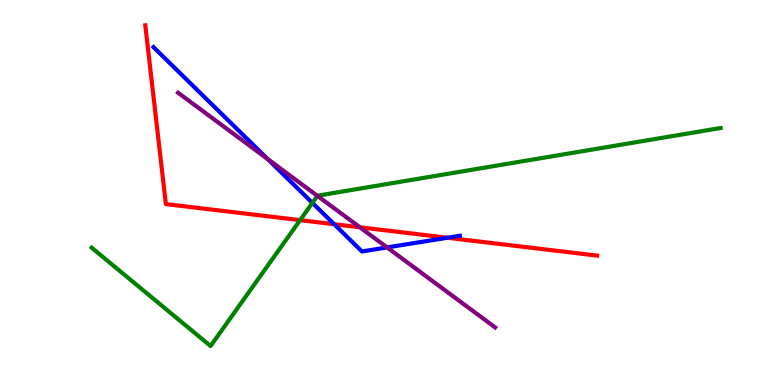[{'lines': ['blue', 'red'], 'intersections': [{'x': 4.31, 'y': 4.18}, {'x': 5.77, 'y': 3.82}]}, {'lines': ['green', 'red'], 'intersections': [{'x': 3.87, 'y': 4.28}]}, {'lines': ['purple', 'red'], 'intersections': [{'x': 4.64, 'y': 4.1}]}, {'lines': ['blue', 'green'], 'intersections': [{'x': 4.03, 'y': 4.73}]}, {'lines': ['blue', 'purple'], 'intersections': [{'x': 3.45, 'y': 5.87}, {'x': 4.99, 'y': 3.57}]}, {'lines': ['green', 'purple'], 'intersections': [{'x': 4.1, 'y': 4.91}]}]